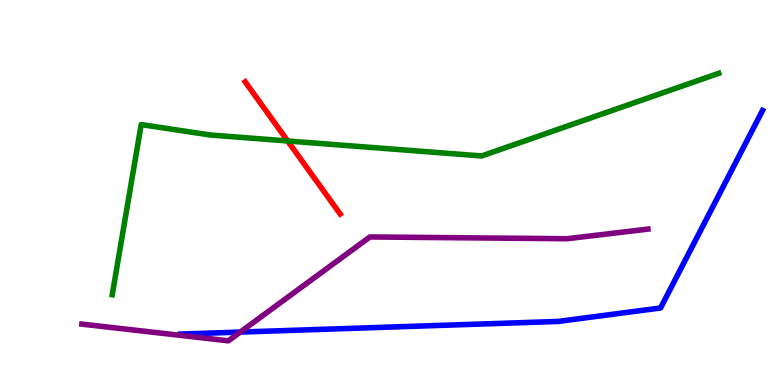[{'lines': ['blue', 'red'], 'intersections': []}, {'lines': ['green', 'red'], 'intersections': [{'x': 3.71, 'y': 6.34}]}, {'lines': ['purple', 'red'], 'intersections': []}, {'lines': ['blue', 'green'], 'intersections': []}, {'lines': ['blue', 'purple'], 'intersections': [{'x': 3.1, 'y': 1.37}]}, {'lines': ['green', 'purple'], 'intersections': []}]